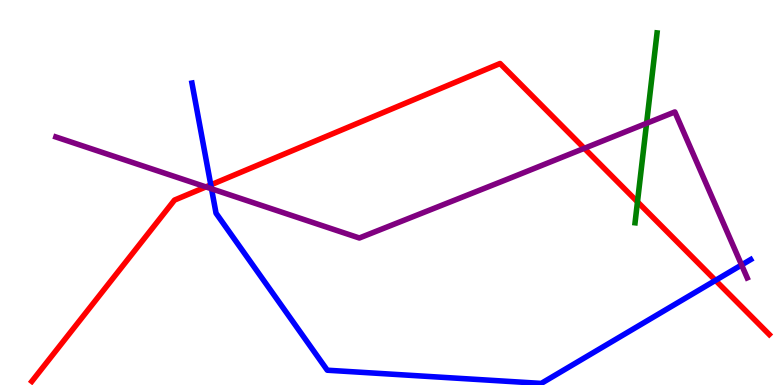[{'lines': ['blue', 'red'], 'intersections': [{'x': 2.72, 'y': 5.2}, {'x': 9.23, 'y': 2.72}]}, {'lines': ['green', 'red'], 'intersections': [{'x': 8.23, 'y': 4.76}]}, {'lines': ['purple', 'red'], 'intersections': [{'x': 2.66, 'y': 5.15}, {'x': 7.54, 'y': 6.15}]}, {'lines': ['blue', 'green'], 'intersections': []}, {'lines': ['blue', 'purple'], 'intersections': [{'x': 2.73, 'y': 5.1}, {'x': 9.57, 'y': 3.12}]}, {'lines': ['green', 'purple'], 'intersections': [{'x': 8.34, 'y': 6.8}]}]